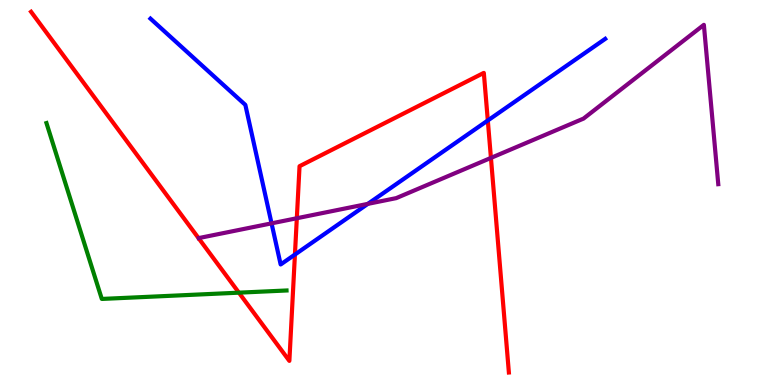[{'lines': ['blue', 'red'], 'intersections': [{'x': 3.81, 'y': 3.39}, {'x': 6.29, 'y': 6.87}]}, {'lines': ['green', 'red'], 'intersections': [{'x': 3.08, 'y': 2.4}]}, {'lines': ['purple', 'red'], 'intersections': [{'x': 3.83, 'y': 4.33}, {'x': 6.33, 'y': 5.9}]}, {'lines': ['blue', 'green'], 'intersections': []}, {'lines': ['blue', 'purple'], 'intersections': [{'x': 3.5, 'y': 4.2}, {'x': 4.75, 'y': 4.7}]}, {'lines': ['green', 'purple'], 'intersections': []}]